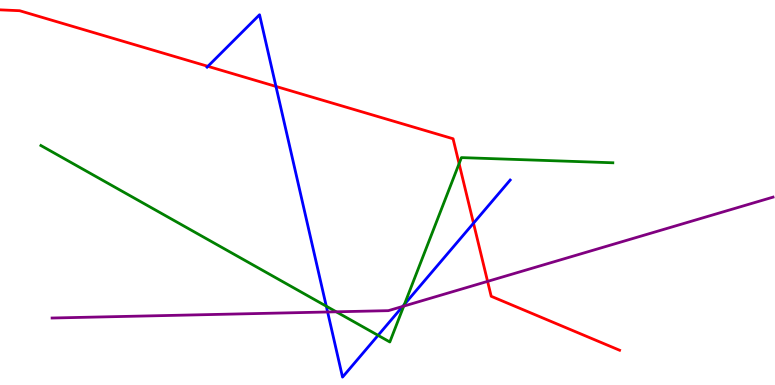[{'lines': ['blue', 'red'], 'intersections': [{'x': 2.68, 'y': 8.28}, {'x': 3.56, 'y': 7.75}, {'x': 6.11, 'y': 4.2}]}, {'lines': ['green', 'red'], 'intersections': [{'x': 5.92, 'y': 5.75}]}, {'lines': ['purple', 'red'], 'intersections': [{'x': 6.29, 'y': 2.69}]}, {'lines': ['blue', 'green'], 'intersections': [{'x': 4.21, 'y': 2.05}, {'x': 4.88, 'y': 1.29}, {'x': 5.22, 'y': 2.09}]}, {'lines': ['blue', 'purple'], 'intersections': [{'x': 4.23, 'y': 1.9}, {'x': 5.2, 'y': 2.04}]}, {'lines': ['green', 'purple'], 'intersections': [{'x': 4.34, 'y': 1.9}, {'x': 5.21, 'y': 2.05}]}]